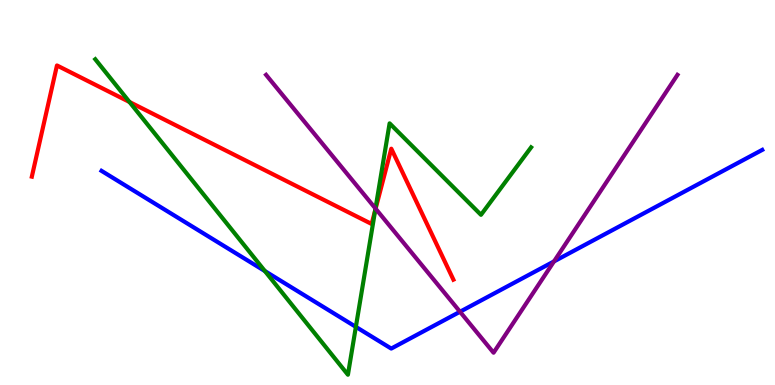[{'lines': ['blue', 'red'], 'intersections': []}, {'lines': ['green', 'red'], 'intersections': [{'x': 1.67, 'y': 7.35}, {'x': 4.84, 'y': 4.54}]}, {'lines': ['purple', 'red'], 'intersections': [{'x': 4.85, 'y': 4.58}]}, {'lines': ['blue', 'green'], 'intersections': [{'x': 3.42, 'y': 2.96}, {'x': 4.59, 'y': 1.51}]}, {'lines': ['blue', 'purple'], 'intersections': [{'x': 5.94, 'y': 1.9}, {'x': 7.15, 'y': 3.21}]}, {'lines': ['green', 'purple'], 'intersections': [{'x': 4.84, 'y': 4.58}]}]